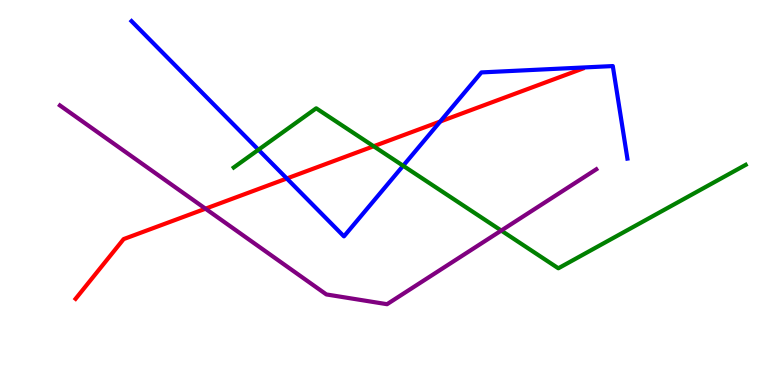[{'lines': ['blue', 'red'], 'intersections': [{'x': 3.7, 'y': 5.36}, {'x': 5.68, 'y': 6.84}]}, {'lines': ['green', 'red'], 'intersections': [{'x': 4.82, 'y': 6.2}]}, {'lines': ['purple', 'red'], 'intersections': [{'x': 2.65, 'y': 4.58}]}, {'lines': ['blue', 'green'], 'intersections': [{'x': 3.33, 'y': 6.11}, {'x': 5.2, 'y': 5.69}]}, {'lines': ['blue', 'purple'], 'intersections': []}, {'lines': ['green', 'purple'], 'intersections': [{'x': 6.47, 'y': 4.01}]}]